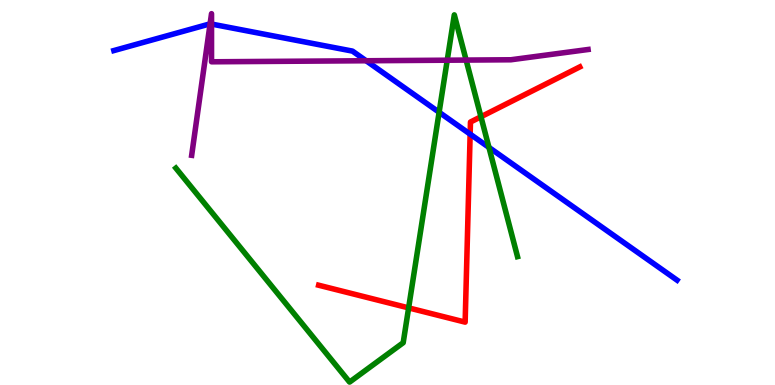[{'lines': ['blue', 'red'], 'intersections': [{'x': 6.07, 'y': 6.52}]}, {'lines': ['green', 'red'], 'intersections': [{'x': 5.27, 'y': 2.0}, {'x': 6.21, 'y': 6.97}]}, {'lines': ['purple', 'red'], 'intersections': []}, {'lines': ['blue', 'green'], 'intersections': [{'x': 5.67, 'y': 7.08}, {'x': 6.31, 'y': 6.17}]}, {'lines': ['blue', 'purple'], 'intersections': [{'x': 2.71, 'y': 9.38}, {'x': 2.73, 'y': 9.38}, {'x': 4.72, 'y': 8.42}]}, {'lines': ['green', 'purple'], 'intersections': [{'x': 5.77, 'y': 8.44}, {'x': 6.01, 'y': 8.44}]}]